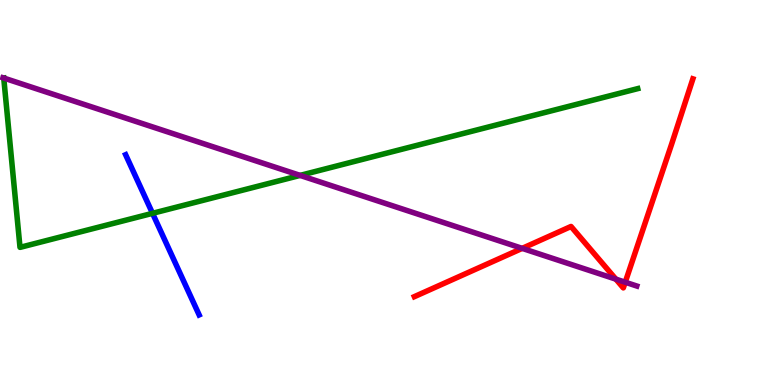[{'lines': ['blue', 'red'], 'intersections': []}, {'lines': ['green', 'red'], 'intersections': []}, {'lines': ['purple', 'red'], 'intersections': [{'x': 6.74, 'y': 3.55}, {'x': 7.95, 'y': 2.75}, {'x': 8.07, 'y': 2.67}]}, {'lines': ['blue', 'green'], 'intersections': [{'x': 1.97, 'y': 4.46}]}, {'lines': ['blue', 'purple'], 'intersections': []}, {'lines': ['green', 'purple'], 'intersections': [{'x': 0.0482, 'y': 7.97}, {'x': 3.87, 'y': 5.44}]}]